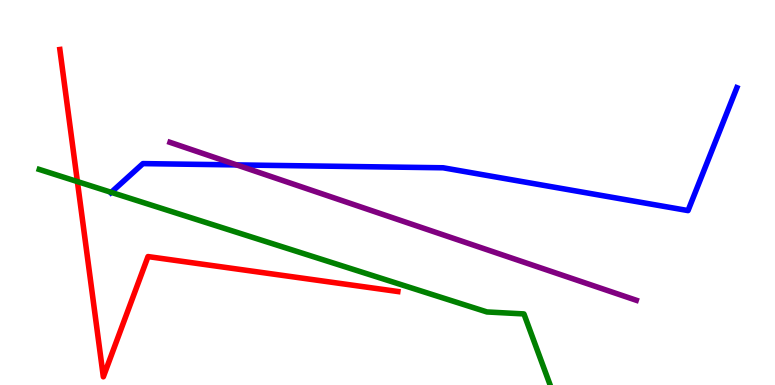[{'lines': ['blue', 'red'], 'intersections': []}, {'lines': ['green', 'red'], 'intersections': [{'x': 0.999, 'y': 5.28}]}, {'lines': ['purple', 'red'], 'intersections': []}, {'lines': ['blue', 'green'], 'intersections': [{'x': 1.44, 'y': 5.0}]}, {'lines': ['blue', 'purple'], 'intersections': [{'x': 3.05, 'y': 5.72}]}, {'lines': ['green', 'purple'], 'intersections': []}]